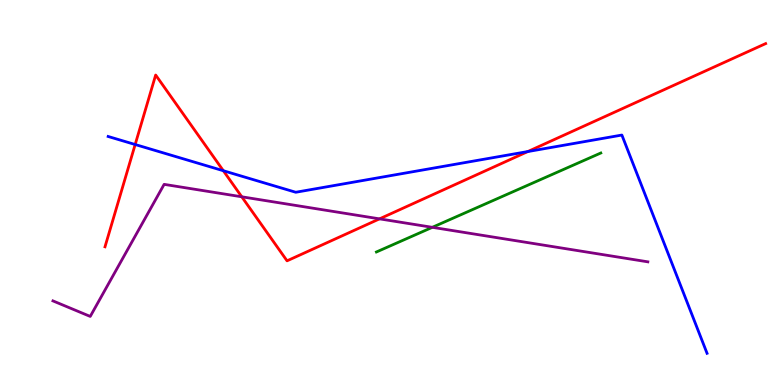[{'lines': ['blue', 'red'], 'intersections': [{'x': 1.74, 'y': 6.25}, {'x': 2.88, 'y': 5.57}, {'x': 6.81, 'y': 6.06}]}, {'lines': ['green', 'red'], 'intersections': []}, {'lines': ['purple', 'red'], 'intersections': [{'x': 3.12, 'y': 4.89}, {'x': 4.9, 'y': 4.32}]}, {'lines': ['blue', 'green'], 'intersections': []}, {'lines': ['blue', 'purple'], 'intersections': []}, {'lines': ['green', 'purple'], 'intersections': [{'x': 5.58, 'y': 4.1}]}]